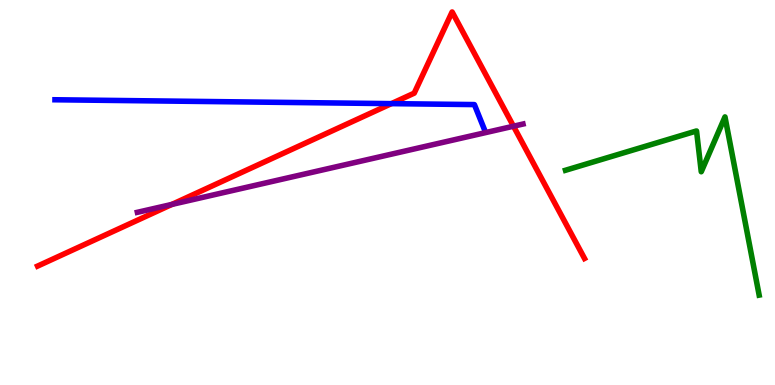[{'lines': ['blue', 'red'], 'intersections': [{'x': 5.05, 'y': 7.31}]}, {'lines': ['green', 'red'], 'intersections': []}, {'lines': ['purple', 'red'], 'intersections': [{'x': 2.22, 'y': 4.69}, {'x': 6.63, 'y': 6.72}]}, {'lines': ['blue', 'green'], 'intersections': []}, {'lines': ['blue', 'purple'], 'intersections': []}, {'lines': ['green', 'purple'], 'intersections': []}]